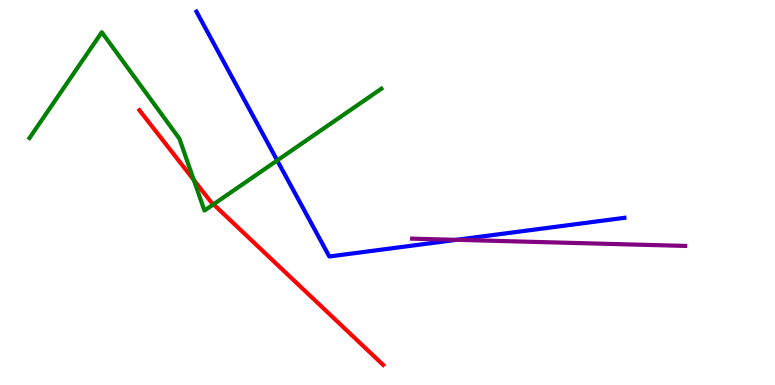[{'lines': ['blue', 'red'], 'intersections': []}, {'lines': ['green', 'red'], 'intersections': [{'x': 2.5, 'y': 5.33}, {'x': 2.76, 'y': 4.69}]}, {'lines': ['purple', 'red'], 'intersections': []}, {'lines': ['blue', 'green'], 'intersections': [{'x': 3.58, 'y': 5.83}]}, {'lines': ['blue', 'purple'], 'intersections': [{'x': 5.89, 'y': 3.77}]}, {'lines': ['green', 'purple'], 'intersections': []}]